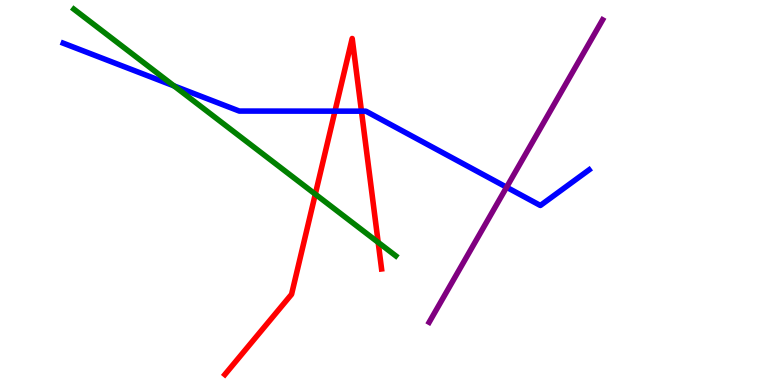[{'lines': ['blue', 'red'], 'intersections': [{'x': 4.32, 'y': 7.11}, {'x': 4.66, 'y': 7.11}]}, {'lines': ['green', 'red'], 'intersections': [{'x': 4.07, 'y': 4.96}, {'x': 4.88, 'y': 3.7}]}, {'lines': ['purple', 'red'], 'intersections': []}, {'lines': ['blue', 'green'], 'intersections': [{'x': 2.24, 'y': 7.77}]}, {'lines': ['blue', 'purple'], 'intersections': [{'x': 6.54, 'y': 5.14}]}, {'lines': ['green', 'purple'], 'intersections': []}]